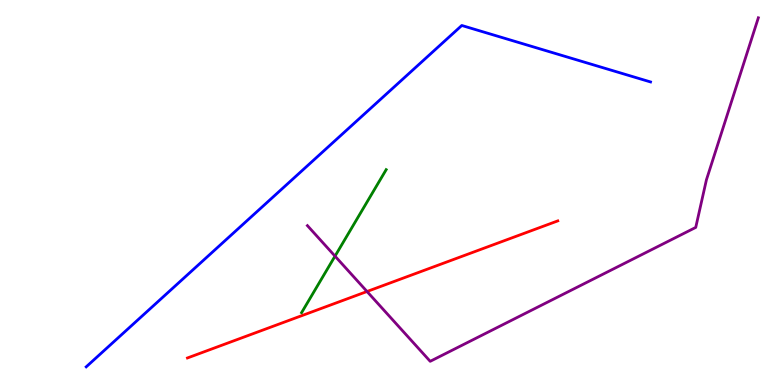[{'lines': ['blue', 'red'], 'intersections': []}, {'lines': ['green', 'red'], 'intersections': []}, {'lines': ['purple', 'red'], 'intersections': [{'x': 4.74, 'y': 2.43}]}, {'lines': ['blue', 'green'], 'intersections': []}, {'lines': ['blue', 'purple'], 'intersections': []}, {'lines': ['green', 'purple'], 'intersections': [{'x': 4.32, 'y': 3.35}]}]